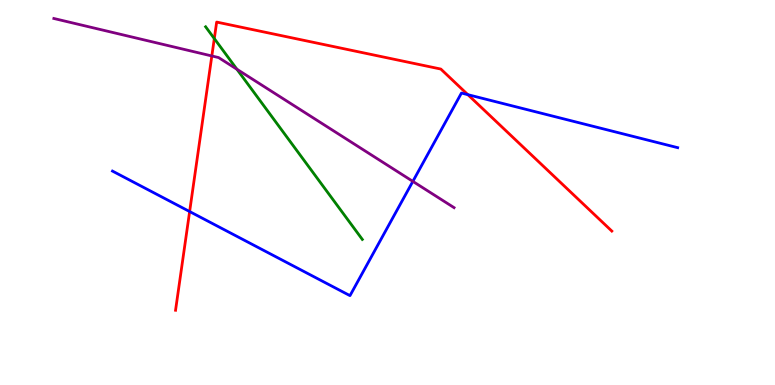[{'lines': ['blue', 'red'], 'intersections': [{'x': 2.45, 'y': 4.51}, {'x': 6.04, 'y': 7.54}]}, {'lines': ['green', 'red'], 'intersections': [{'x': 2.77, 'y': 9.0}]}, {'lines': ['purple', 'red'], 'intersections': [{'x': 2.73, 'y': 8.55}]}, {'lines': ['blue', 'green'], 'intersections': []}, {'lines': ['blue', 'purple'], 'intersections': [{'x': 5.33, 'y': 5.29}]}, {'lines': ['green', 'purple'], 'intersections': [{'x': 3.06, 'y': 8.2}]}]